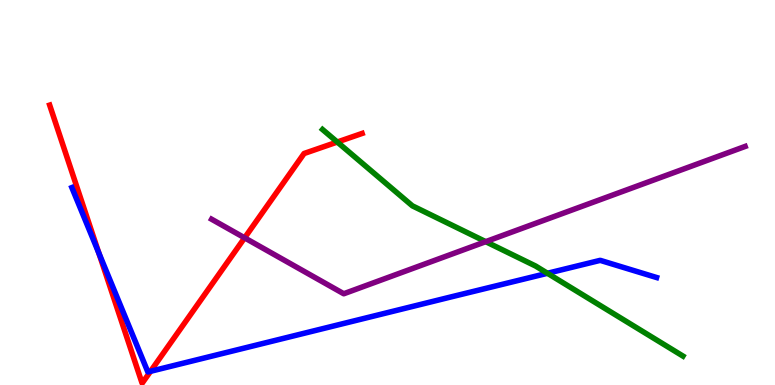[{'lines': ['blue', 'red'], 'intersections': [{'x': 1.27, 'y': 3.43}, {'x': 1.94, 'y': 0.356}]}, {'lines': ['green', 'red'], 'intersections': [{'x': 4.35, 'y': 6.31}]}, {'lines': ['purple', 'red'], 'intersections': [{'x': 3.16, 'y': 3.82}]}, {'lines': ['blue', 'green'], 'intersections': [{'x': 7.06, 'y': 2.9}]}, {'lines': ['blue', 'purple'], 'intersections': []}, {'lines': ['green', 'purple'], 'intersections': [{'x': 6.27, 'y': 3.72}]}]